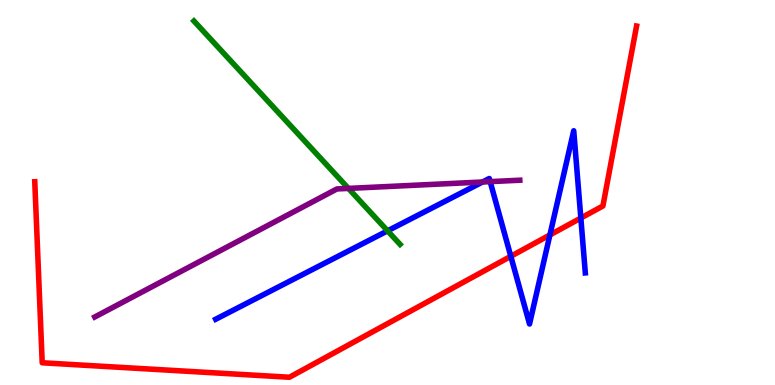[{'lines': ['blue', 'red'], 'intersections': [{'x': 6.59, 'y': 3.34}, {'x': 7.1, 'y': 3.9}, {'x': 7.49, 'y': 4.34}]}, {'lines': ['green', 'red'], 'intersections': []}, {'lines': ['purple', 'red'], 'intersections': []}, {'lines': ['blue', 'green'], 'intersections': [{'x': 5.0, 'y': 4.0}]}, {'lines': ['blue', 'purple'], 'intersections': [{'x': 6.23, 'y': 5.27}, {'x': 6.32, 'y': 5.28}]}, {'lines': ['green', 'purple'], 'intersections': [{'x': 4.5, 'y': 5.11}]}]